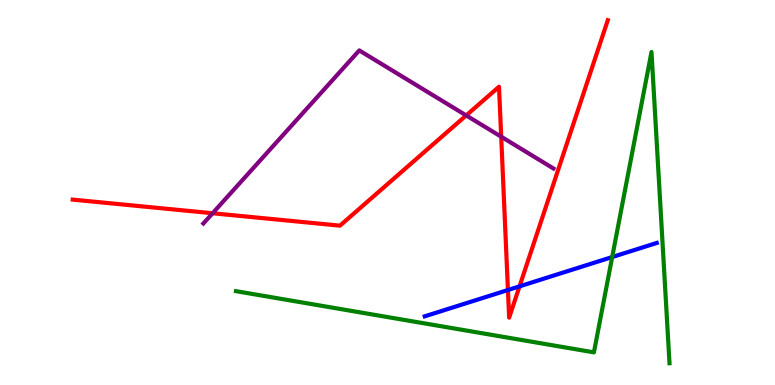[{'lines': ['blue', 'red'], 'intersections': [{'x': 6.55, 'y': 2.47}, {'x': 6.7, 'y': 2.56}]}, {'lines': ['green', 'red'], 'intersections': []}, {'lines': ['purple', 'red'], 'intersections': [{'x': 2.74, 'y': 4.46}, {'x': 6.02, 'y': 7.0}, {'x': 6.47, 'y': 6.45}]}, {'lines': ['blue', 'green'], 'intersections': [{'x': 7.9, 'y': 3.32}]}, {'lines': ['blue', 'purple'], 'intersections': []}, {'lines': ['green', 'purple'], 'intersections': []}]